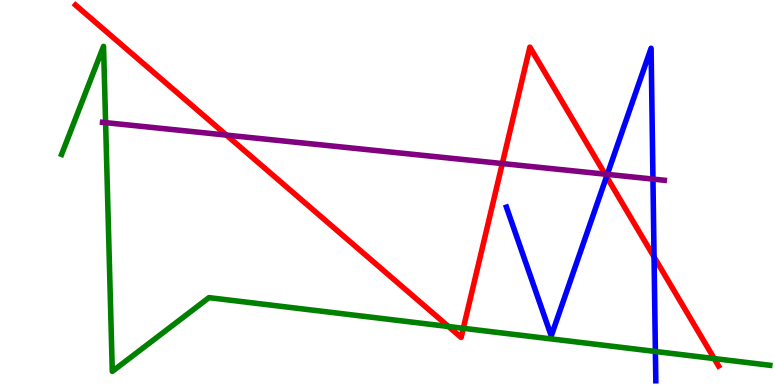[{'lines': ['blue', 'red'], 'intersections': [{'x': 7.83, 'y': 5.41}, {'x': 8.44, 'y': 3.33}]}, {'lines': ['green', 'red'], 'intersections': [{'x': 5.79, 'y': 1.52}, {'x': 5.98, 'y': 1.47}, {'x': 9.22, 'y': 0.687}]}, {'lines': ['purple', 'red'], 'intersections': [{'x': 2.92, 'y': 6.49}, {'x': 6.48, 'y': 5.75}, {'x': 7.81, 'y': 5.48}]}, {'lines': ['blue', 'green'], 'intersections': [{'x': 8.46, 'y': 0.871}]}, {'lines': ['blue', 'purple'], 'intersections': [{'x': 7.84, 'y': 5.47}, {'x': 8.43, 'y': 5.35}]}, {'lines': ['green', 'purple'], 'intersections': [{'x': 1.36, 'y': 6.81}]}]